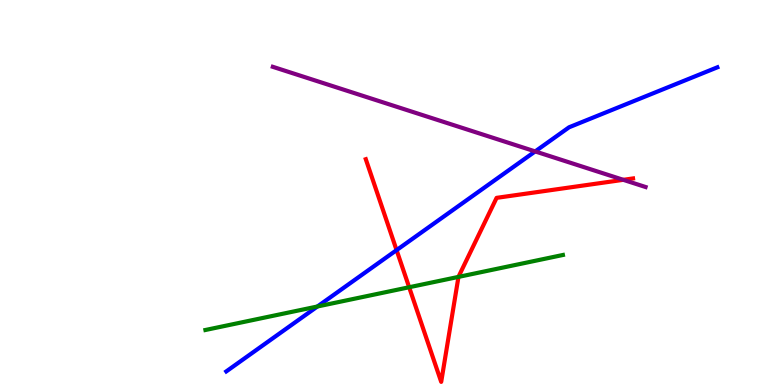[{'lines': ['blue', 'red'], 'intersections': [{'x': 5.12, 'y': 3.5}]}, {'lines': ['green', 'red'], 'intersections': [{'x': 5.28, 'y': 2.54}, {'x': 5.92, 'y': 2.81}]}, {'lines': ['purple', 'red'], 'intersections': [{'x': 8.04, 'y': 5.33}]}, {'lines': ['blue', 'green'], 'intersections': [{'x': 4.1, 'y': 2.04}]}, {'lines': ['blue', 'purple'], 'intersections': [{'x': 6.91, 'y': 6.07}]}, {'lines': ['green', 'purple'], 'intersections': []}]